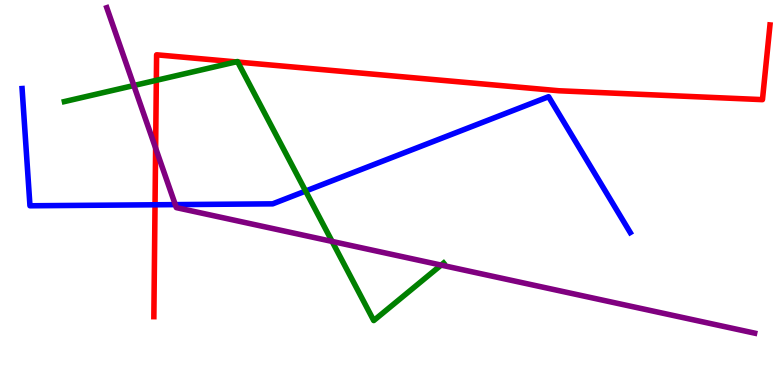[{'lines': ['blue', 'red'], 'intersections': [{'x': 2.0, 'y': 4.68}]}, {'lines': ['green', 'red'], 'intersections': [{'x': 2.02, 'y': 7.91}, {'x': 3.04, 'y': 8.39}, {'x': 3.07, 'y': 8.39}]}, {'lines': ['purple', 'red'], 'intersections': [{'x': 2.01, 'y': 6.15}]}, {'lines': ['blue', 'green'], 'intersections': [{'x': 3.94, 'y': 5.04}]}, {'lines': ['blue', 'purple'], 'intersections': [{'x': 2.26, 'y': 4.69}]}, {'lines': ['green', 'purple'], 'intersections': [{'x': 1.73, 'y': 7.78}, {'x': 4.29, 'y': 3.73}, {'x': 5.69, 'y': 3.11}]}]